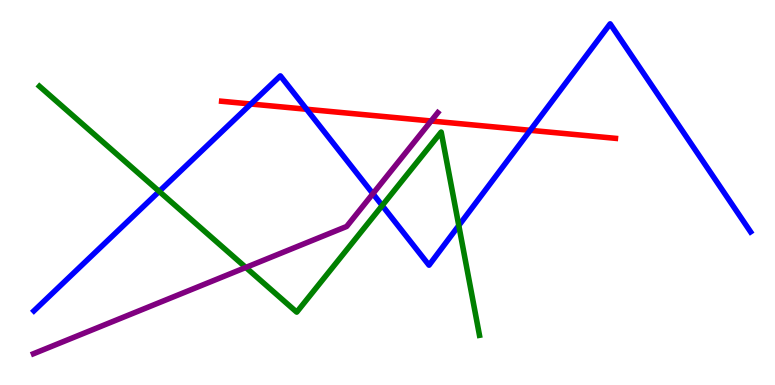[{'lines': ['blue', 'red'], 'intersections': [{'x': 3.24, 'y': 7.3}, {'x': 3.96, 'y': 7.16}, {'x': 6.84, 'y': 6.62}]}, {'lines': ['green', 'red'], 'intersections': []}, {'lines': ['purple', 'red'], 'intersections': [{'x': 5.56, 'y': 6.86}]}, {'lines': ['blue', 'green'], 'intersections': [{'x': 2.05, 'y': 5.03}, {'x': 4.93, 'y': 4.66}, {'x': 5.92, 'y': 4.14}]}, {'lines': ['blue', 'purple'], 'intersections': [{'x': 4.81, 'y': 4.97}]}, {'lines': ['green', 'purple'], 'intersections': [{'x': 3.17, 'y': 3.05}]}]